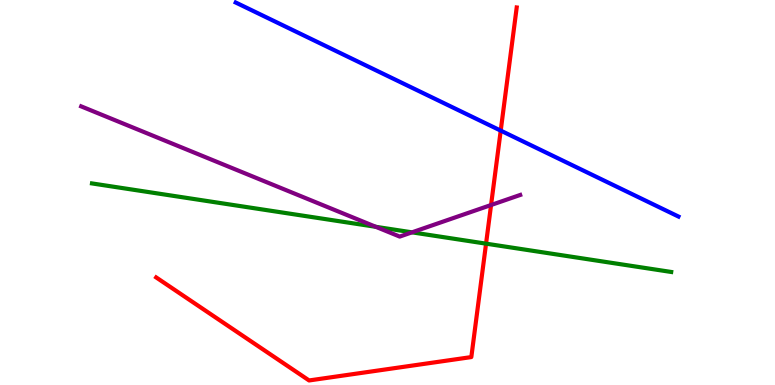[{'lines': ['blue', 'red'], 'intersections': [{'x': 6.46, 'y': 6.61}]}, {'lines': ['green', 'red'], 'intersections': [{'x': 6.27, 'y': 3.67}]}, {'lines': ['purple', 'red'], 'intersections': [{'x': 6.34, 'y': 4.67}]}, {'lines': ['blue', 'green'], 'intersections': []}, {'lines': ['blue', 'purple'], 'intersections': []}, {'lines': ['green', 'purple'], 'intersections': [{'x': 4.85, 'y': 4.11}, {'x': 5.32, 'y': 3.97}]}]